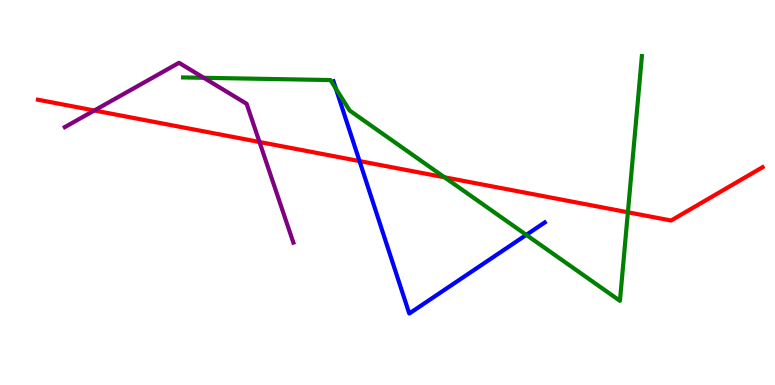[{'lines': ['blue', 'red'], 'intersections': [{'x': 4.64, 'y': 5.82}]}, {'lines': ['green', 'red'], 'intersections': [{'x': 5.74, 'y': 5.4}, {'x': 8.1, 'y': 4.49}]}, {'lines': ['purple', 'red'], 'intersections': [{'x': 1.22, 'y': 7.13}, {'x': 3.35, 'y': 6.31}]}, {'lines': ['blue', 'green'], 'intersections': [{'x': 4.33, 'y': 7.7}, {'x': 6.79, 'y': 3.9}]}, {'lines': ['blue', 'purple'], 'intersections': []}, {'lines': ['green', 'purple'], 'intersections': [{'x': 2.63, 'y': 7.98}]}]